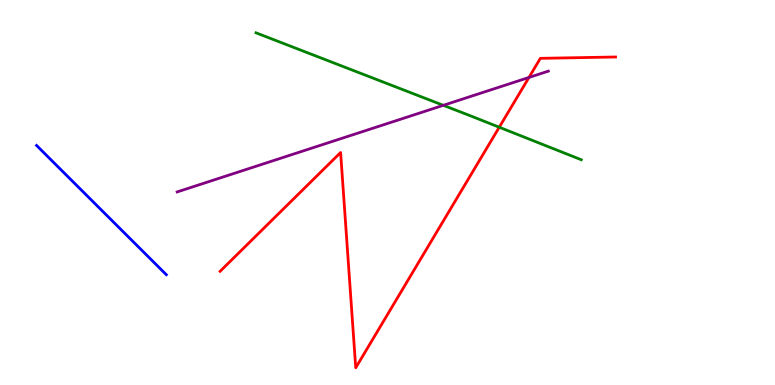[{'lines': ['blue', 'red'], 'intersections': []}, {'lines': ['green', 'red'], 'intersections': [{'x': 6.44, 'y': 6.7}]}, {'lines': ['purple', 'red'], 'intersections': [{'x': 6.83, 'y': 7.99}]}, {'lines': ['blue', 'green'], 'intersections': []}, {'lines': ['blue', 'purple'], 'intersections': []}, {'lines': ['green', 'purple'], 'intersections': [{'x': 5.72, 'y': 7.26}]}]